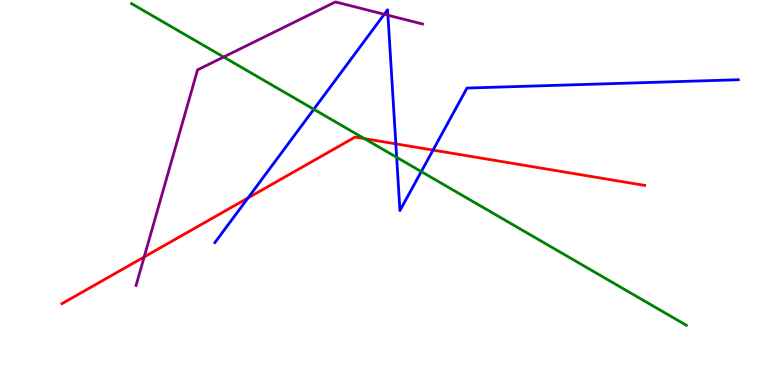[{'lines': ['blue', 'red'], 'intersections': [{'x': 3.2, 'y': 4.86}, {'x': 5.11, 'y': 6.26}, {'x': 5.59, 'y': 6.1}]}, {'lines': ['green', 'red'], 'intersections': [{'x': 4.7, 'y': 6.4}]}, {'lines': ['purple', 'red'], 'intersections': [{'x': 1.86, 'y': 3.33}]}, {'lines': ['blue', 'green'], 'intersections': [{'x': 4.05, 'y': 7.16}, {'x': 5.12, 'y': 5.91}, {'x': 5.44, 'y': 5.54}]}, {'lines': ['blue', 'purple'], 'intersections': [{'x': 4.96, 'y': 9.63}, {'x': 5.01, 'y': 9.6}]}, {'lines': ['green', 'purple'], 'intersections': [{'x': 2.89, 'y': 8.52}]}]